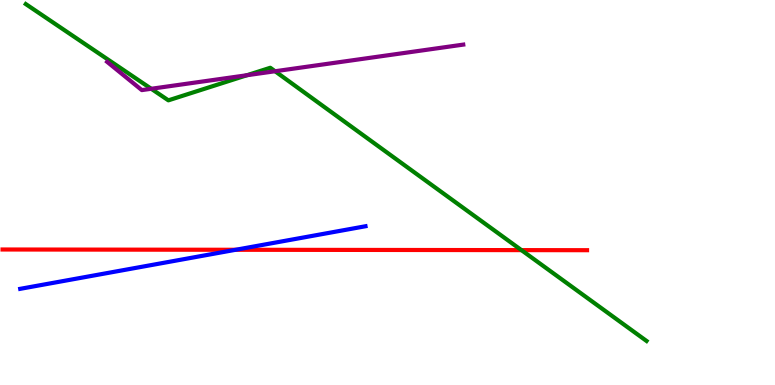[{'lines': ['blue', 'red'], 'intersections': [{'x': 3.04, 'y': 3.51}]}, {'lines': ['green', 'red'], 'intersections': [{'x': 6.73, 'y': 3.5}]}, {'lines': ['purple', 'red'], 'intersections': []}, {'lines': ['blue', 'green'], 'intersections': []}, {'lines': ['blue', 'purple'], 'intersections': []}, {'lines': ['green', 'purple'], 'intersections': [{'x': 1.95, 'y': 7.69}, {'x': 3.19, 'y': 8.05}, {'x': 3.55, 'y': 8.15}]}]